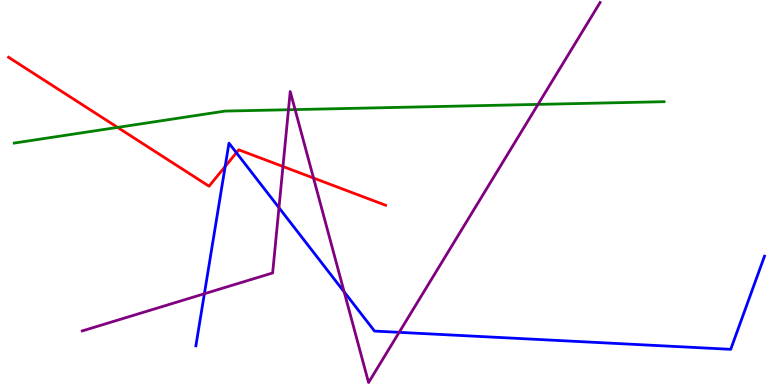[{'lines': ['blue', 'red'], 'intersections': [{'x': 2.91, 'y': 5.68}, {'x': 3.05, 'y': 6.03}]}, {'lines': ['green', 'red'], 'intersections': [{'x': 1.52, 'y': 6.69}]}, {'lines': ['purple', 'red'], 'intersections': [{'x': 3.65, 'y': 5.68}, {'x': 4.05, 'y': 5.38}]}, {'lines': ['blue', 'green'], 'intersections': []}, {'lines': ['blue', 'purple'], 'intersections': [{'x': 2.64, 'y': 2.37}, {'x': 3.6, 'y': 4.61}, {'x': 4.44, 'y': 2.42}, {'x': 5.15, 'y': 1.37}]}, {'lines': ['green', 'purple'], 'intersections': [{'x': 3.72, 'y': 7.15}, {'x': 3.81, 'y': 7.15}, {'x': 6.94, 'y': 7.29}]}]